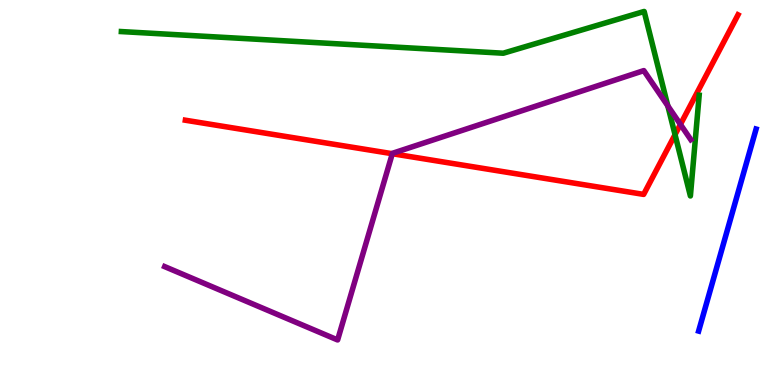[{'lines': ['blue', 'red'], 'intersections': []}, {'lines': ['green', 'red'], 'intersections': [{'x': 8.71, 'y': 6.5}]}, {'lines': ['purple', 'red'], 'intersections': [{'x': 5.06, 'y': 6.01}, {'x': 8.78, 'y': 6.77}]}, {'lines': ['blue', 'green'], 'intersections': []}, {'lines': ['blue', 'purple'], 'intersections': []}, {'lines': ['green', 'purple'], 'intersections': [{'x': 8.62, 'y': 7.25}]}]